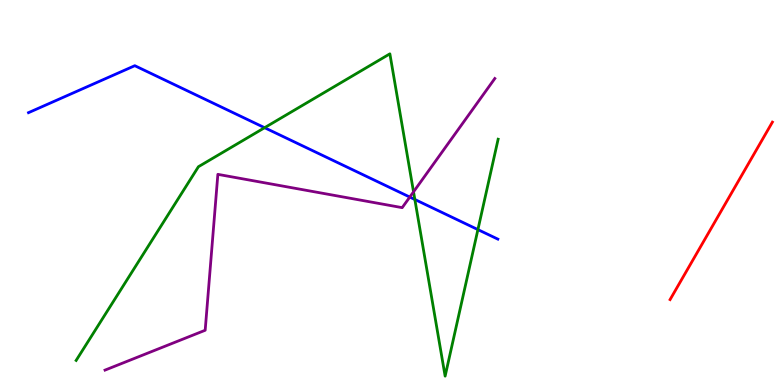[{'lines': ['blue', 'red'], 'intersections': []}, {'lines': ['green', 'red'], 'intersections': []}, {'lines': ['purple', 'red'], 'intersections': []}, {'lines': ['blue', 'green'], 'intersections': [{'x': 3.41, 'y': 6.68}, {'x': 5.35, 'y': 4.82}, {'x': 6.17, 'y': 4.04}]}, {'lines': ['blue', 'purple'], 'intersections': [{'x': 5.29, 'y': 4.88}]}, {'lines': ['green', 'purple'], 'intersections': [{'x': 5.34, 'y': 5.02}]}]